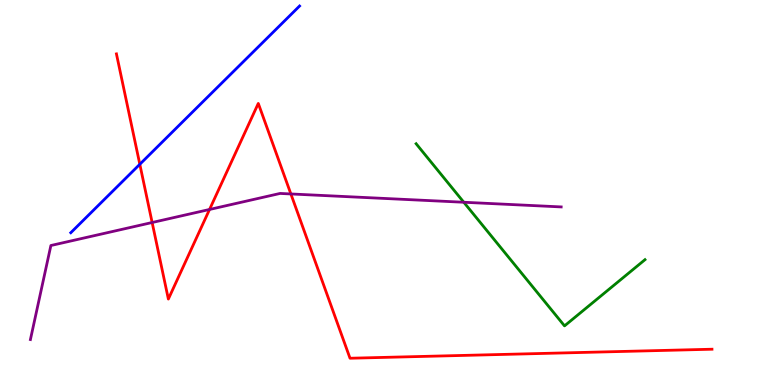[{'lines': ['blue', 'red'], 'intersections': [{'x': 1.8, 'y': 5.73}]}, {'lines': ['green', 'red'], 'intersections': []}, {'lines': ['purple', 'red'], 'intersections': [{'x': 1.96, 'y': 4.22}, {'x': 2.7, 'y': 4.56}, {'x': 3.75, 'y': 4.96}]}, {'lines': ['blue', 'green'], 'intersections': []}, {'lines': ['blue', 'purple'], 'intersections': []}, {'lines': ['green', 'purple'], 'intersections': [{'x': 5.98, 'y': 4.75}]}]